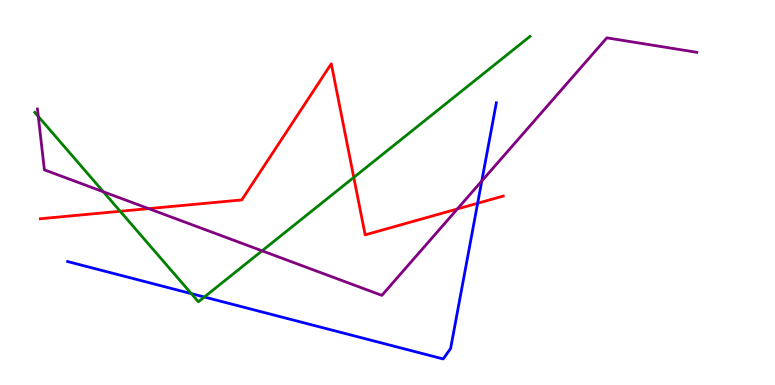[{'lines': ['blue', 'red'], 'intersections': [{'x': 6.16, 'y': 4.72}]}, {'lines': ['green', 'red'], 'intersections': [{'x': 1.55, 'y': 4.51}, {'x': 4.57, 'y': 5.39}]}, {'lines': ['purple', 'red'], 'intersections': [{'x': 1.92, 'y': 4.58}, {'x': 5.9, 'y': 4.57}]}, {'lines': ['blue', 'green'], 'intersections': [{'x': 2.47, 'y': 2.37}, {'x': 2.64, 'y': 2.29}]}, {'lines': ['blue', 'purple'], 'intersections': [{'x': 6.22, 'y': 5.3}]}, {'lines': ['green', 'purple'], 'intersections': [{'x': 0.494, 'y': 6.98}, {'x': 1.33, 'y': 5.02}, {'x': 3.38, 'y': 3.49}]}]